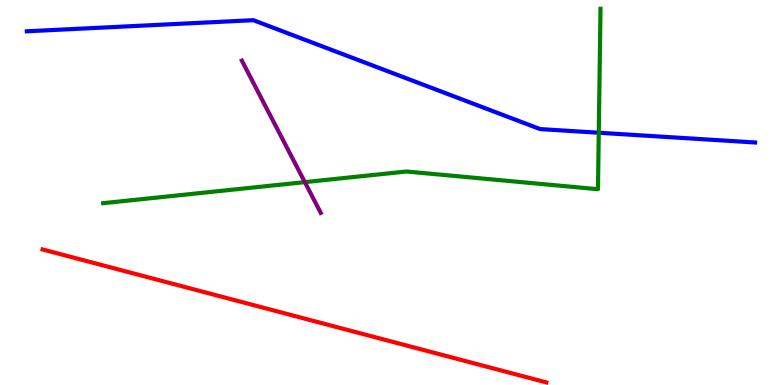[{'lines': ['blue', 'red'], 'intersections': []}, {'lines': ['green', 'red'], 'intersections': []}, {'lines': ['purple', 'red'], 'intersections': []}, {'lines': ['blue', 'green'], 'intersections': [{'x': 7.73, 'y': 6.55}]}, {'lines': ['blue', 'purple'], 'intersections': []}, {'lines': ['green', 'purple'], 'intersections': [{'x': 3.93, 'y': 5.27}]}]